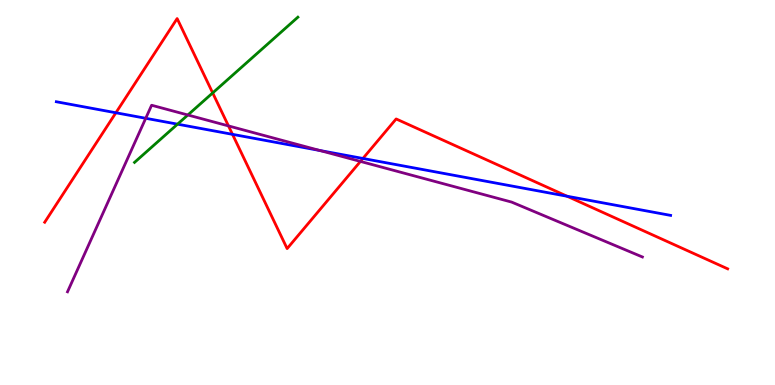[{'lines': ['blue', 'red'], 'intersections': [{'x': 1.5, 'y': 7.07}, {'x': 3.0, 'y': 6.51}, {'x': 4.68, 'y': 5.88}, {'x': 7.32, 'y': 4.9}]}, {'lines': ['green', 'red'], 'intersections': [{'x': 2.74, 'y': 7.59}]}, {'lines': ['purple', 'red'], 'intersections': [{'x': 2.95, 'y': 6.73}, {'x': 4.65, 'y': 5.81}]}, {'lines': ['blue', 'green'], 'intersections': [{'x': 2.29, 'y': 6.77}]}, {'lines': ['blue', 'purple'], 'intersections': [{'x': 1.88, 'y': 6.93}, {'x': 4.13, 'y': 6.09}]}, {'lines': ['green', 'purple'], 'intersections': [{'x': 2.42, 'y': 7.01}]}]